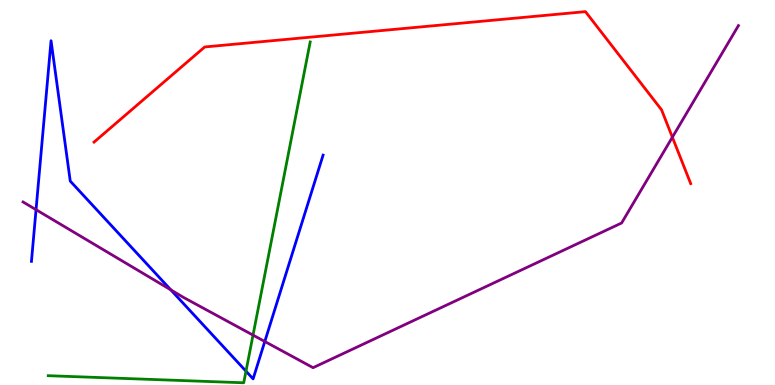[{'lines': ['blue', 'red'], 'intersections': []}, {'lines': ['green', 'red'], 'intersections': []}, {'lines': ['purple', 'red'], 'intersections': [{'x': 8.68, 'y': 6.44}]}, {'lines': ['blue', 'green'], 'intersections': [{'x': 3.17, 'y': 0.359}]}, {'lines': ['blue', 'purple'], 'intersections': [{'x': 0.465, 'y': 4.55}, {'x': 2.2, 'y': 2.47}, {'x': 3.42, 'y': 1.13}]}, {'lines': ['green', 'purple'], 'intersections': [{'x': 3.26, 'y': 1.3}]}]